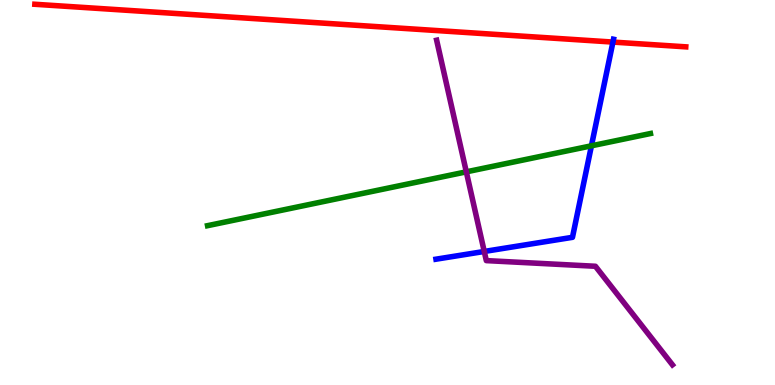[{'lines': ['blue', 'red'], 'intersections': [{'x': 7.91, 'y': 8.91}]}, {'lines': ['green', 'red'], 'intersections': []}, {'lines': ['purple', 'red'], 'intersections': []}, {'lines': ['blue', 'green'], 'intersections': [{'x': 7.63, 'y': 6.21}]}, {'lines': ['blue', 'purple'], 'intersections': [{'x': 6.25, 'y': 3.47}]}, {'lines': ['green', 'purple'], 'intersections': [{'x': 6.02, 'y': 5.54}]}]